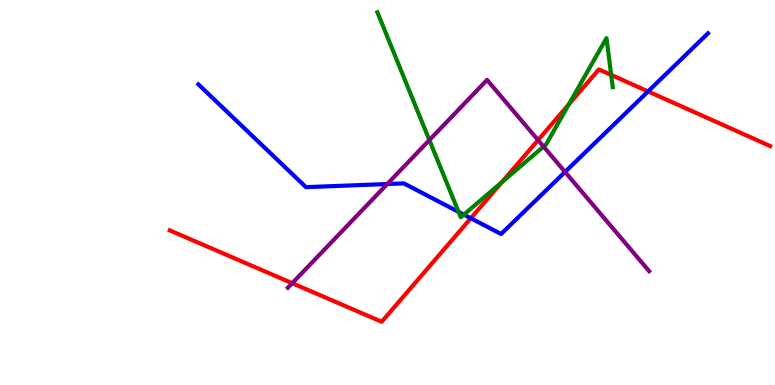[{'lines': ['blue', 'red'], 'intersections': [{'x': 6.08, 'y': 4.33}, {'x': 8.36, 'y': 7.63}]}, {'lines': ['green', 'red'], 'intersections': [{'x': 6.47, 'y': 5.27}, {'x': 7.34, 'y': 7.29}, {'x': 7.89, 'y': 8.05}]}, {'lines': ['purple', 'red'], 'intersections': [{'x': 3.77, 'y': 2.64}, {'x': 6.94, 'y': 6.36}]}, {'lines': ['blue', 'green'], 'intersections': [{'x': 5.92, 'y': 4.5}, {'x': 5.99, 'y': 4.43}]}, {'lines': ['blue', 'purple'], 'intersections': [{'x': 5.0, 'y': 5.22}, {'x': 7.29, 'y': 5.53}]}, {'lines': ['green', 'purple'], 'intersections': [{'x': 5.54, 'y': 6.36}, {'x': 7.01, 'y': 6.19}]}]